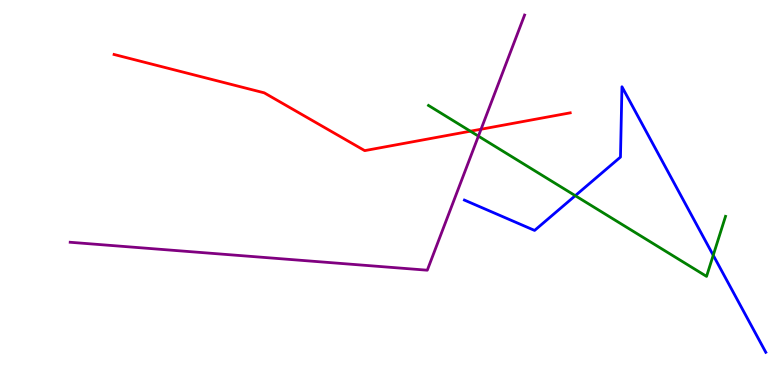[{'lines': ['blue', 'red'], 'intersections': []}, {'lines': ['green', 'red'], 'intersections': [{'x': 6.07, 'y': 6.59}]}, {'lines': ['purple', 'red'], 'intersections': [{'x': 6.21, 'y': 6.64}]}, {'lines': ['blue', 'green'], 'intersections': [{'x': 7.42, 'y': 4.92}, {'x': 9.2, 'y': 3.37}]}, {'lines': ['blue', 'purple'], 'intersections': []}, {'lines': ['green', 'purple'], 'intersections': [{'x': 6.17, 'y': 6.46}]}]